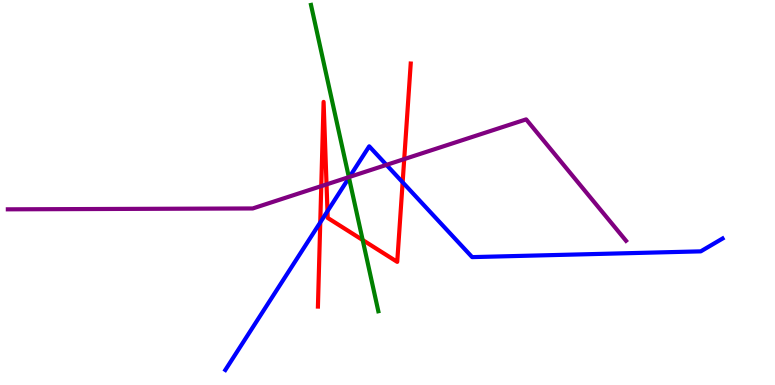[{'lines': ['blue', 'red'], 'intersections': [{'x': 4.13, 'y': 4.22}, {'x': 4.23, 'y': 4.51}, {'x': 5.2, 'y': 5.27}]}, {'lines': ['green', 'red'], 'intersections': [{'x': 4.68, 'y': 3.77}]}, {'lines': ['purple', 'red'], 'intersections': [{'x': 4.15, 'y': 5.17}, {'x': 4.21, 'y': 5.21}, {'x': 5.22, 'y': 5.87}]}, {'lines': ['blue', 'green'], 'intersections': [{'x': 4.5, 'y': 5.38}]}, {'lines': ['blue', 'purple'], 'intersections': [{'x': 4.51, 'y': 5.4}, {'x': 4.99, 'y': 5.72}]}, {'lines': ['green', 'purple'], 'intersections': [{'x': 4.5, 'y': 5.4}]}]